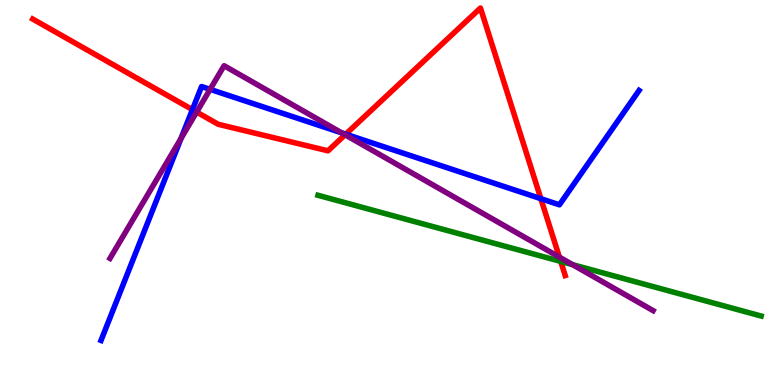[{'lines': ['blue', 'red'], 'intersections': [{'x': 2.48, 'y': 7.15}, {'x': 4.46, 'y': 6.51}, {'x': 6.98, 'y': 4.84}]}, {'lines': ['green', 'red'], 'intersections': [{'x': 7.24, 'y': 3.21}]}, {'lines': ['purple', 'red'], 'intersections': [{'x': 2.54, 'y': 7.09}, {'x': 4.45, 'y': 6.5}, {'x': 7.22, 'y': 3.32}]}, {'lines': ['blue', 'green'], 'intersections': []}, {'lines': ['blue', 'purple'], 'intersections': [{'x': 2.34, 'y': 6.4}, {'x': 2.71, 'y': 7.68}, {'x': 4.41, 'y': 6.55}]}, {'lines': ['green', 'purple'], 'intersections': [{'x': 7.39, 'y': 3.13}]}]